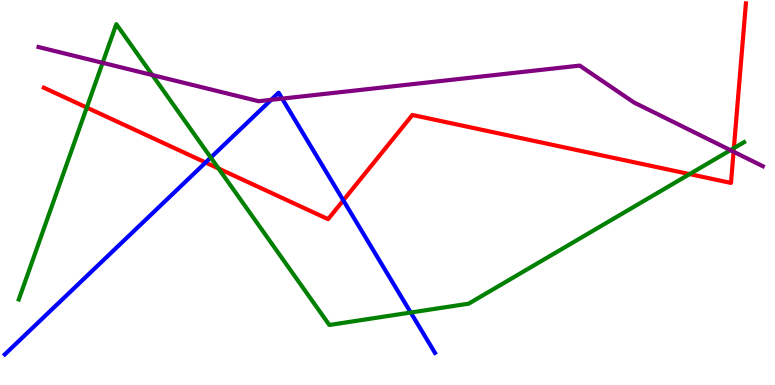[{'lines': ['blue', 'red'], 'intersections': [{'x': 2.65, 'y': 5.78}, {'x': 4.43, 'y': 4.8}]}, {'lines': ['green', 'red'], 'intersections': [{'x': 1.12, 'y': 7.21}, {'x': 2.82, 'y': 5.62}, {'x': 8.9, 'y': 5.48}, {'x': 9.47, 'y': 6.15}]}, {'lines': ['purple', 'red'], 'intersections': [{'x': 9.47, 'y': 6.06}]}, {'lines': ['blue', 'green'], 'intersections': [{'x': 2.72, 'y': 5.91}, {'x': 5.3, 'y': 1.88}]}, {'lines': ['blue', 'purple'], 'intersections': [{'x': 3.5, 'y': 7.41}, {'x': 3.64, 'y': 7.44}]}, {'lines': ['green', 'purple'], 'intersections': [{'x': 1.32, 'y': 8.37}, {'x': 1.97, 'y': 8.05}, {'x': 9.42, 'y': 6.1}]}]